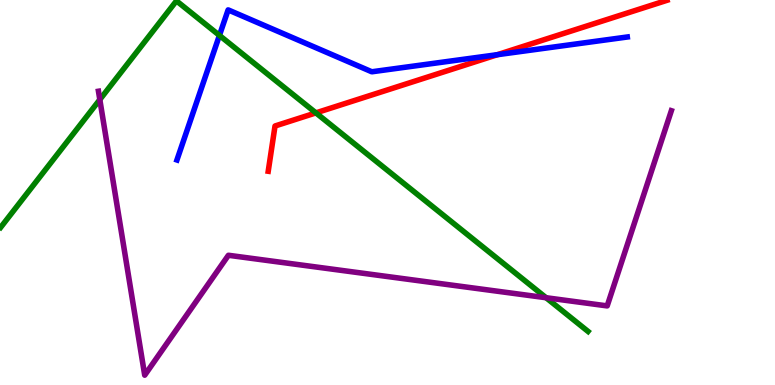[{'lines': ['blue', 'red'], 'intersections': [{'x': 6.42, 'y': 8.58}]}, {'lines': ['green', 'red'], 'intersections': [{'x': 4.08, 'y': 7.07}]}, {'lines': ['purple', 'red'], 'intersections': []}, {'lines': ['blue', 'green'], 'intersections': [{'x': 2.83, 'y': 9.08}]}, {'lines': ['blue', 'purple'], 'intersections': []}, {'lines': ['green', 'purple'], 'intersections': [{'x': 1.29, 'y': 7.41}, {'x': 7.05, 'y': 2.27}]}]